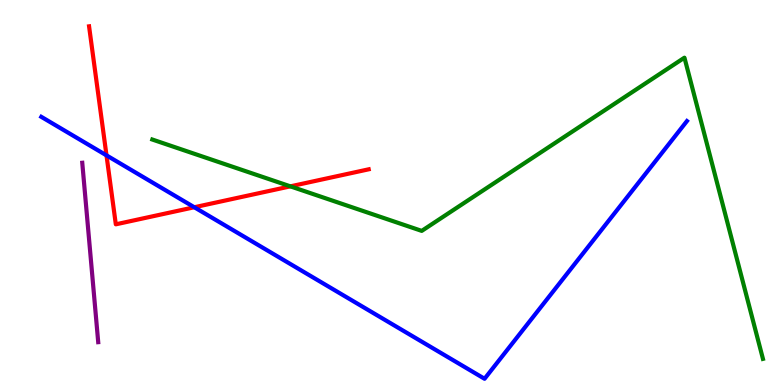[{'lines': ['blue', 'red'], 'intersections': [{'x': 1.37, 'y': 5.96}, {'x': 2.51, 'y': 4.62}]}, {'lines': ['green', 'red'], 'intersections': [{'x': 3.75, 'y': 5.16}]}, {'lines': ['purple', 'red'], 'intersections': []}, {'lines': ['blue', 'green'], 'intersections': []}, {'lines': ['blue', 'purple'], 'intersections': []}, {'lines': ['green', 'purple'], 'intersections': []}]